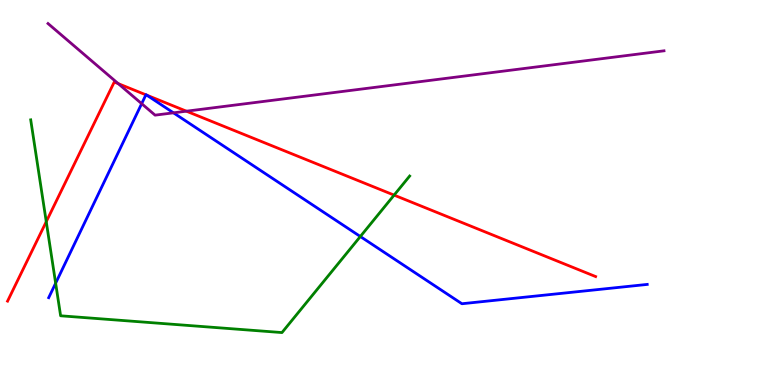[{'lines': ['blue', 'red'], 'intersections': [{'x': 1.88, 'y': 7.54}, {'x': 1.89, 'y': 7.53}]}, {'lines': ['green', 'red'], 'intersections': [{'x': 0.597, 'y': 4.24}, {'x': 5.09, 'y': 4.93}]}, {'lines': ['purple', 'red'], 'intersections': [{'x': 1.53, 'y': 7.83}, {'x': 2.41, 'y': 7.11}]}, {'lines': ['blue', 'green'], 'intersections': [{'x': 0.718, 'y': 2.64}, {'x': 4.65, 'y': 3.86}]}, {'lines': ['blue', 'purple'], 'intersections': [{'x': 1.83, 'y': 7.31}, {'x': 2.24, 'y': 7.07}]}, {'lines': ['green', 'purple'], 'intersections': []}]